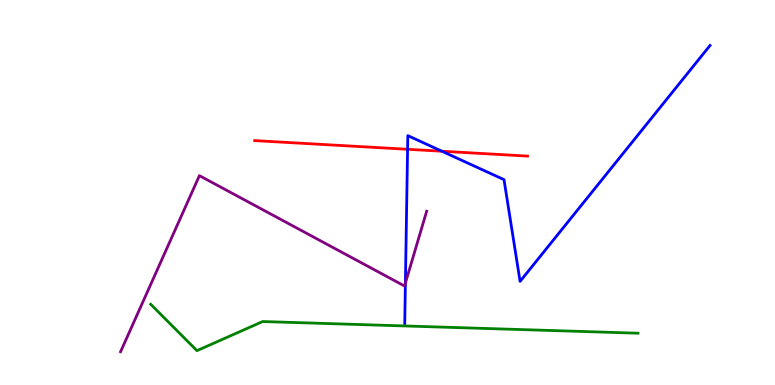[{'lines': ['blue', 'red'], 'intersections': [{'x': 5.26, 'y': 6.12}, {'x': 5.7, 'y': 6.07}]}, {'lines': ['green', 'red'], 'intersections': []}, {'lines': ['purple', 'red'], 'intersections': []}, {'lines': ['blue', 'green'], 'intersections': []}, {'lines': ['blue', 'purple'], 'intersections': [{'x': 5.23, 'y': 2.65}]}, {'lines': ['green', 'purple'], 'intersections': []}]